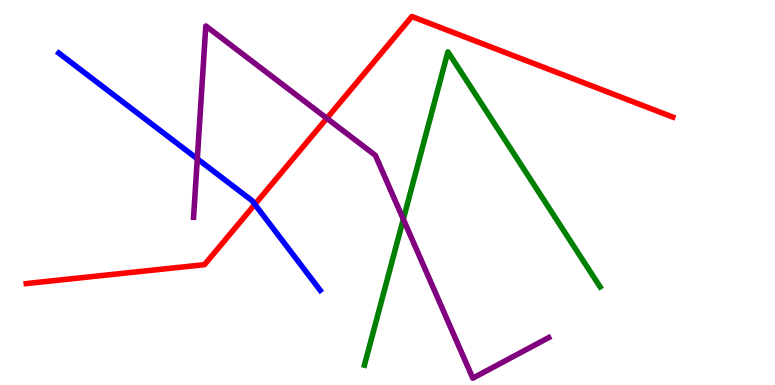[{'lines': ['blue', 'red'], 'intersections': [{'x': 3.29, 'y': 4.69}]}, {'lines': ['green', 'red'], 'intersections': []}, {'lines': ['purple', 'red'], 'intersections': [{'x': 4.22, 'y': 6.93}]}, {'lines': ['blue', 'green'], 'intersections': []}, {'lines': ['blue', 'purple'], 'intersections': [{'x': 2.55, 'y': 5.88}]}, {'lines': ['green', 'purple'], 'intersections': [{'x': 5.2, 'y': 4.31}]}]